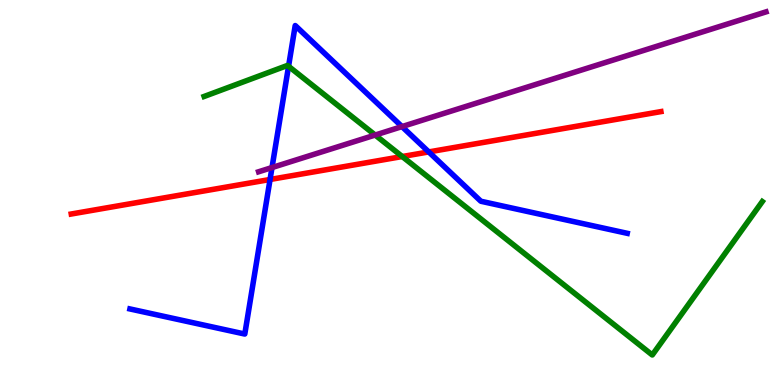[{'lines': ['blue', 'red'], 'intersections': [{'x': 3.48, 'y': 5.34}, {'x': 5.53, 'y': 6.05}]}, {'lines': ['green', 'red'], 'intersections': [{'x': 5.19, 'y': 5.93}]}, {'lines': ['purple', 'red'], 'intersections': []}, {'lines': ['blue', 'green'], 'intersections': [{'x': 3.72, 'y': 8.28}]}, {'lines': ['blue', 'purple'], 'intersections': [{'x': 3.51, 'y': 5.65}, {'x': 5.19, 'y': 6.71}]}, {'lines': ['green', 'purple'], 'intersections': [{'x': 4.84, 'y': 6.49}]}]